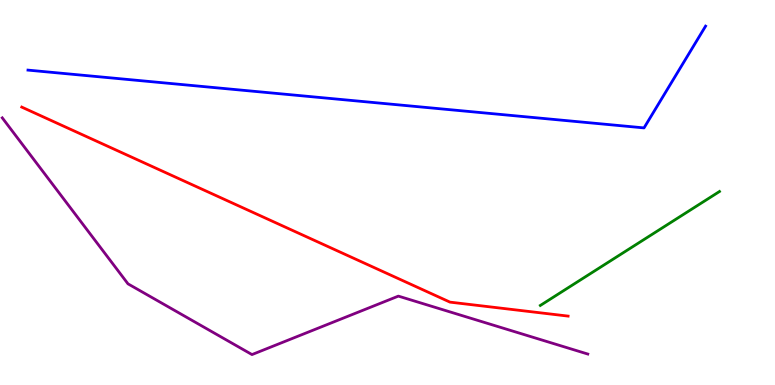[{'lines': ['blue', 'red'], 'intersections': []}, {'lines': ['green', 'red'], 'intersections': []}, {'lines': ['purple', 'red'], 'intersections': []}, {'lines': ['blue', 'green'], 'intersections': []}, {'lines': ['blue', 'purple'], 'intersections': []}, {'lines': ['green', 'purple'], 'intersections': []}]